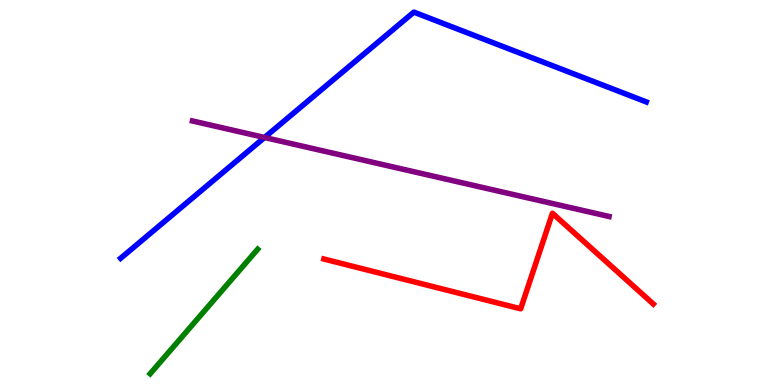[{'lines': ['blue', 'red'], 'intersections': []}, {'lines': ['green', 'red'], 'intersections': []}, {'lines': ['purple', 'red'], 'intersections': []}, {'lines': ['blue', 'green'], 'intersections': []}, {'lines': ['blue', 'purple'], 'intersections': [{'x': 3.41, 'y': 6.43}]}, {'lines': ['green', 'purple'], 'intersections': []}]